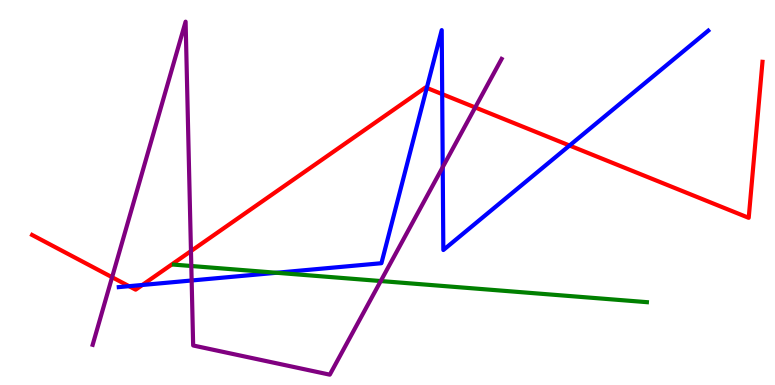[{'lines': ['blue', 'red'], 'intersections': [{'x': 1.67, 'y': 2.57}, {'x': 1.84, 'y': 2.6}, {'x': 5.51, 'y': 7.72}, {'x': 5.71, 'y': 7.56}, {'x': 7.35, 'y': 6.22}]}, {'lines': ['green', 'red'], 'intersections': []}, {'lines': ['purple', 'red'], 'intersections': [{'x': 1.45, 'y': 2.8}, {'x': 2.46, 'y': 3.48}, {'x': 6.13, 'y': 7.21}]}, {'lines': ['blue', 'green'], 'intersections': [{'x': 3.57, 'y': 2.92}]}, {'lines': ['blue', 'purple'], 'intersections': [{'x': 2.47, 'y': 2.71}, {'x': 5.71, 'y': 5.66}]}, {'lines': ['green', 'purple'], 'intersections': [{'x': 2.47, 'y': 3.09}, {'x': 4.91, 'y': 2.7}]}]